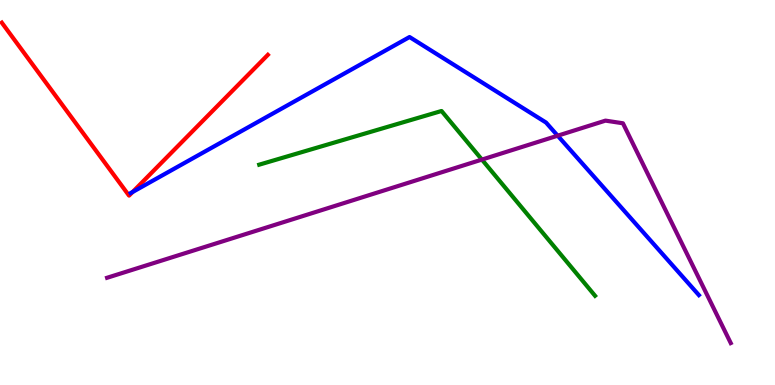[{'lines': ['blue', 'red'], 'intersections': [{'x': 1.71, 'y': 5.01}]}, {'lines': ['green', 'red'], 'intersections': []}, {'lines': ['purple', 'red'], 'intersections': []}, {'lines': ['blue', 'green'], 'intersections': []}, {'lines': ['blue', 'purple'], 'intersections': [{'x': 7.2, 'y': 6.48}]}, {'lines': ['green', 'purple'], 'intersections': [{'x': 6.22, 'y': 5.85}]}]